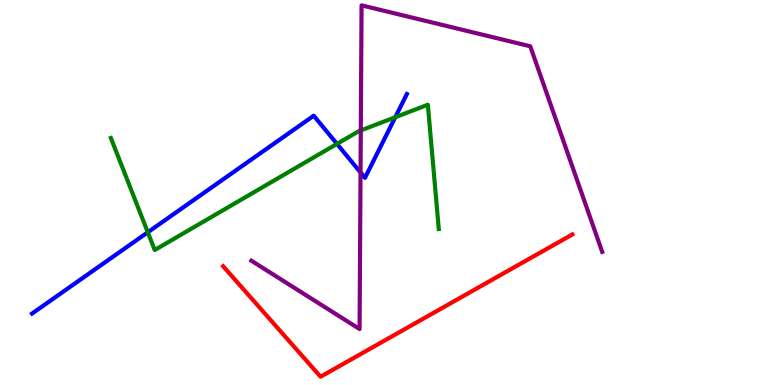[{'lines': ['blue', 'red'], 'intersections': []}, {'lines': ['green', 'red'], 'intersections': []}, {'lines': ['purple', 'red'], 'intersections': []}, {'lines': ['blue', 'green'], 'intersections': [{'x': 1.91, 'y': 3.97}, {'x': 4.35, 'y': 6.26}, {'x': 5.1, 'y': 6.96}]}, {'lines': ['blue', 'purple'], 'intersections': [{'x': 4.65, 'y': 5.52}]}, {'lines': ['green', 'purple'], 'intersections': [{'x': 4.66, 'y': 6.61}]}]